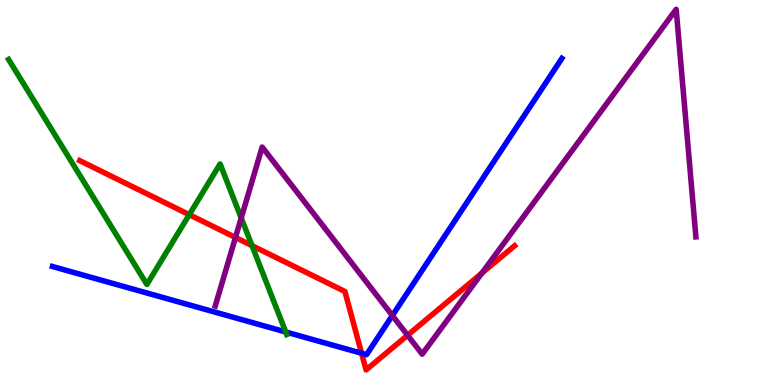[{'lines': ['blue', 'red'], 'intersections': [{'x': 4.67, 'y': 0.825}]}, {'lines': ['green', 'red'], 'intersections': [{'x': 2.44, 'y': 4.42}, {'x': 3.25, 'y': 3.62}]}, {'lines': ['purple', 'red'], 'intersections': [{'x': 3.04, 'y': 3.83}, {'x': 5.26, 'y': 1.29}, {'x': 6.22, 'y': 2.9}]}, {'lines': ['blue', 'green'], 'intersections': [{'x': 3.69, 'y': 1.38}]}, {'lines': ['blue', 'purple'], 'intersections': [{'x': 5.06, 'y': 1.8}]}, {'lines': ['green', 'purple'], 'intersections': [{'x': 3.11, 'y': 4.34}]}]